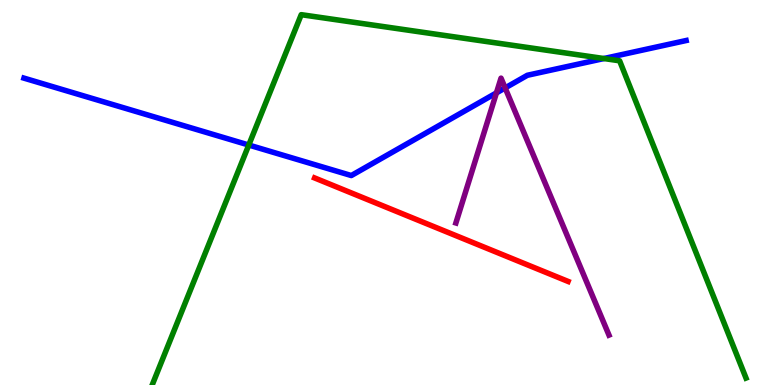[{'lines': ['blue', 'red'], 'intersections': []}, {'lines': ['green', 'red'], 'intersections': []}, {'lines': ['purple', 'red'], 'intersections': []}, {'lines': ['blue', 'green'], 'intersections': [{'x': 3.21, 'y': 6.23}, {'x': 7.79, 'y': 8.48}]}, {'lines': ['blue', 'purple'], 'intersections': [{'x': 6.41, 'y': 7.59}, {'x': 6.52, 'y': 7.72}]}, {'lines': ['green', 'purple'], 'intersections': []}]